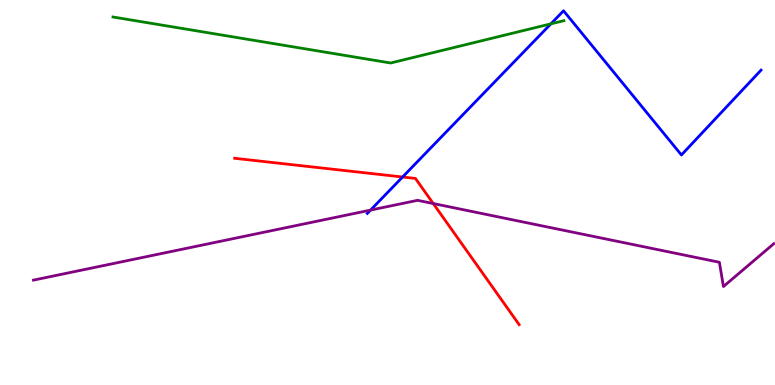[{'lines': ['blue', 'red'], 'intersections': [{'x': 5.19, 'y': 5.4}]}, {'lines': ['green', 'red'], 'intersections': []}, {'lines': ['purple', 'red'], 'intersections': [{'x': 5.59, 'y': 4.71}]}, {'lines': ['blue', 'green'], 'intersections': [{'x': 7.11, 'y': 9.38}]}, {'lines': ['blue', 'purple'], 'intersections': [{'x': 4.78, 'y': 4.54}]}, {'lines': ['green', 'purple'], 'intersections': []}]